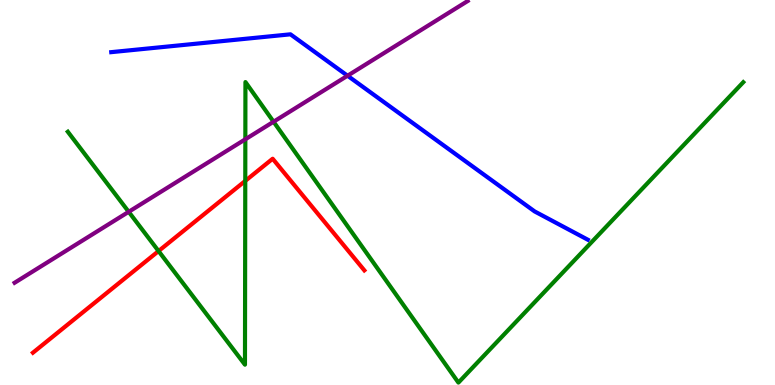[{'lines': ['blue', 'red'], 'intersections': []}, {'lines': ['green', 'red'], 'intersections': [{'x': 2.05, 'y': 3.48}, {'x': 3.16, 'y': 5.3}]}, {'lines': ['purple', 'red'], 'intersections': []}, {'lines': ['blue', 'green'], 'intersections': []}, {'lines': ['blue', 'purple'], 'intersections': [{'x': 4.48, 'y': 8.03}]}, {'lines': ['green', 'purple'], 'intersections': [{'x': 1.66, 'y': 4.5}, {'x': 3.17, 'y': 6.38}, {'x': 3.53, 'y': 6.84}]}]